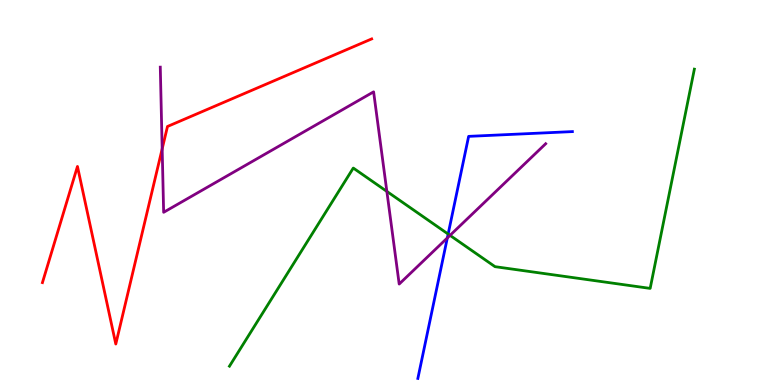[{'lines': ['blue', 'red'], 'intersections': []}, {'lines': ['green', 'red'], 'intersections': []}, {'lines': ['purple', 'red'], 'intersections': [{'x': 2.09, 'y': 6.13}]}, {'lines': ['blue', 'green'], 'intersections': [{'x': 5.78, 'y': 3.92}]}, {'lines': ['blue', 'purple'], 'intersections': [{'x': 5.77, 'y': 3.82}]}, {'lines': ['green', 'purple'], 'intersections': [{'x': 4.99, 'y': 5.03}, {'x': 5.81, 'y': 3.89}]}]